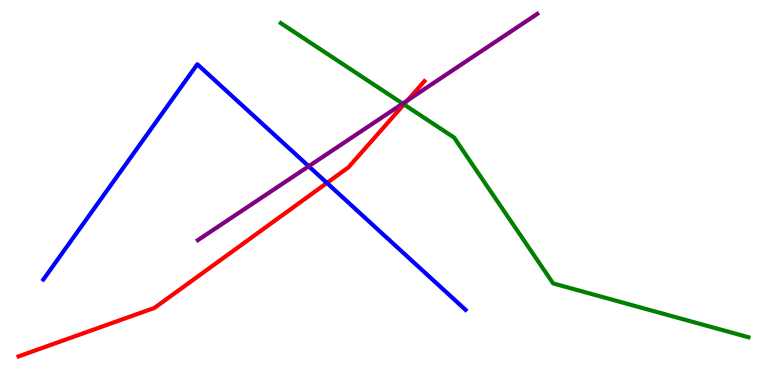[{'lines': ['blue', 'red'], 'intersections': [{'x': 4.22, 'y': 5.25}]}, {'lines': ['green', 'red'], 'intersections': [{'x': 5.21, 'y': 7.29}]}, {'lines': ['purple', 'red'], 'intersections': [{'x': 5.26, 'y': 7.39}]}, {'lines': ['blue', 'green'], 'intersections': []}, {'lines': ['blue', 'purple'], 'intersections': [{'x': 3.98, 'y': 5.68}]}, {'lines': ['green', 'purple'], 'intersections': [{'x': 5.2, 'y': 7.31}]}]